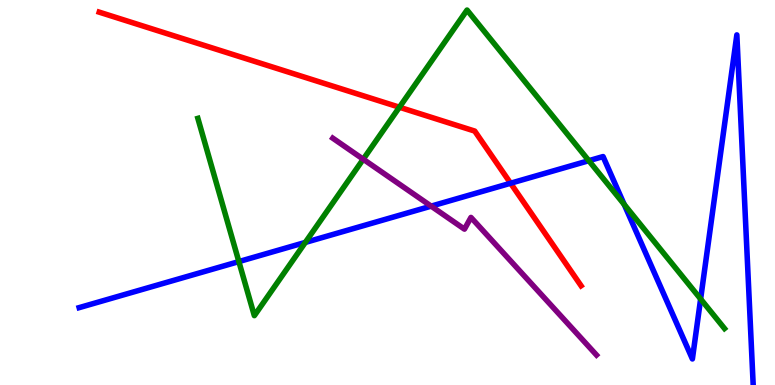[{'lines': ['blue', 'red'], 'intersections': [{'x': 6.59, 'y': 5.24}]}, {'lines': ['green', 'red'], 'intersections': [{'x': 5.15, 'y': 7.21}]}, {'lines': ['purple', 'red'], 'intersections': []}, {'lines': ['blue', 'green'], 'intersections': [{'x': 3.08, 'y': 3.21}, {'x': 3.94, 'y': 3.7}, {'x': 7.6, 'y': 5.83}, {'x': 8.05, 'y': 4.69}, {'x': 9.04, 'y': 2.23}]}, {'lines': ['blue', 'purple'], 'intersections': [{'x': 5.56, 'y': 4.65}]}, {'lines': ['green', 'purple'], 'intersections': [{'x': 4.69, 'y': 5.86}]}]